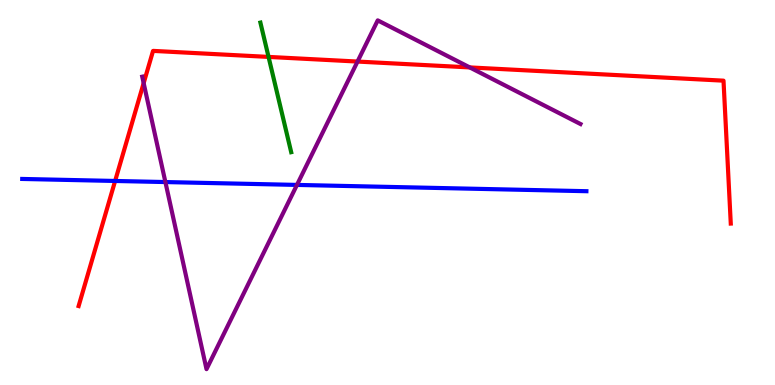[{'lines': ['blue', 'red'], 'intersections': [{'x': 1.49, 'y': 5.3}]}, {'lines': ['green', 'red'], 'intersections': [{'x': 3.47, 'y': 8.52}]}, {'lines': ['purple', 'red'], 'intersections': [{'x': 1.85, 'y': 7.84}, {'x': 4.61, 'y': 8.4}, {'x': 6.06, 'y': 8.25}]}, {'lines': ['blue', 'green'], 'intersections': []}, {'lines': ['blue', 'purple'], 'intersections': [{'x': 2.13, 'y': 5.27}, {'x': 3.83, 'y': 5.2}]}, {'lines': ['green', 'purple'], 'intersections': []}]